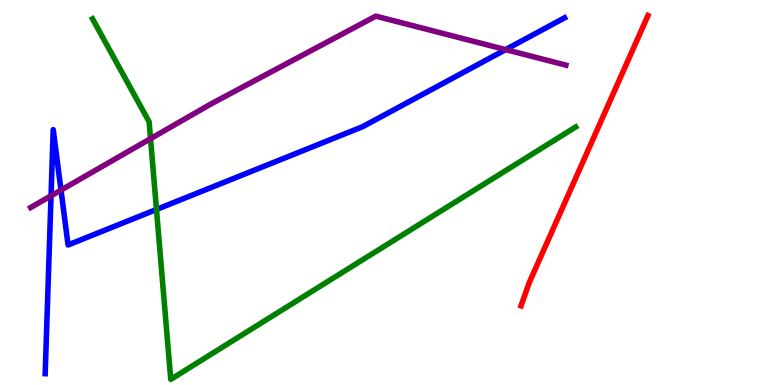[{'lines': ['blue', 'red'], 'intersections': []}, {'lines': ['green', 'red'], 'intersections': []}, {'lines': ['purple', 'red'], 'intersections': []}, {'lines': ['blue', 'green'], 'intersections': [{'x': 2.02, 'y': 4.56}]}, {'lines': ['blue', 'purple'], 'intersections': [{'x': 0.659, 'y': 4.91}, {'x': 0.787, 'y': 5.06}, {'x': 6.52, 'y': 8.71}]}, {'lines': ['green', 'purple'], 'intersections': [{'x': 1.94, 'y': 6.4}]}]